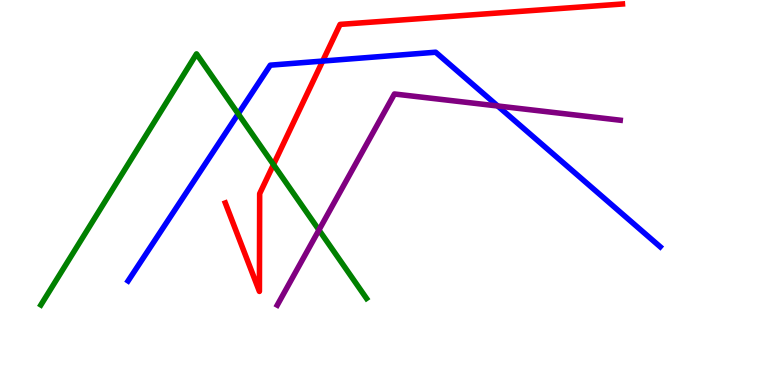[{'lines': ['blue', 'red'], 'intersections': [{'x': 4.16, 'y': 8.41}]}, {'lines': ['green', 'red'], 'intersections': [{'x': 3.53, 'y': 5.73}]}, {'lines': ['purple', 'red'], 'intersections': []}, {'lines': ['blue', 'green'], 'intersections': [{'x': 3.07, 'y': 7.04}]}, {'lines': ['blue', 'purple'], 'intersections': [{'x': 6.42, 'y': 7.25}]}, {'lines': ['green', 'purple'], 'intersections': [{'x': 4.12, 'y': 4.03}]}]